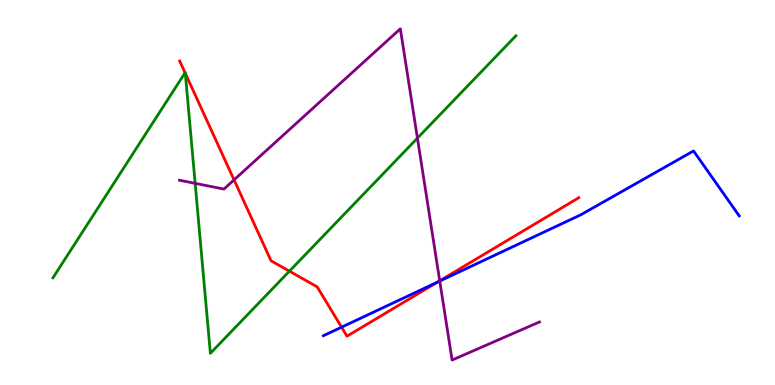[{'lines': ['blue', 'red'], 'intersections': [{'x': 4.41, 'y': 1.5}, {'x': 5.65, 'y': 2.67}]}, {'lines': ['green', 'red'], 'intersections': [{'x': 2.39, 'y': 8.11}, {'x': 2.39, 'y': 8.1}, {'x': 3.73, 'y': 2.96}]}, {'lines': ['purple', 'red'], 'intersections': [{'x': 3.02, 'y': 5.33}, {'x': 5.67, 'y': 2.71}]}, {'lines': ['blue', 'green'], 'intersections': []}, {'lines': ['blue', 'purple'], 'intersections': [{'x': 5.67, 'y': 2.7}]}, {'lines': ['green', 'purple'], 'intersections': [{'x': 2.52, 'y': 5.24}, {'x': 5.39, 'y': 6.41}]}]